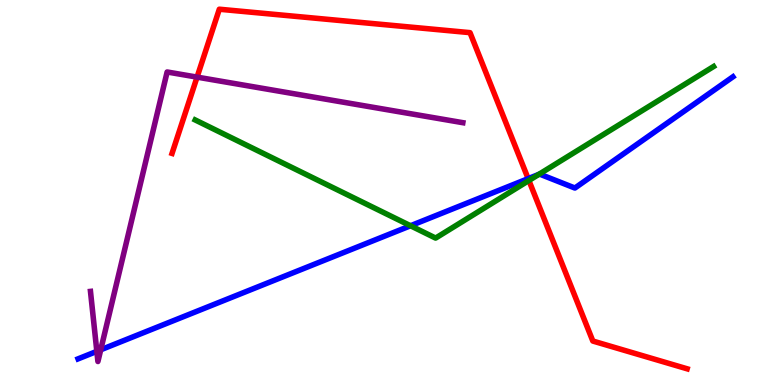[{'lines': ['blue', 'red'], 'intersections': [{'x': 6.81, 'y': 5.36}]}, {'lines': ['green', 'red'], 'intersections': [{'x': 6.82, 'y': 5.31}]}, {'lines': ['purple', 'red'], 'intersections': [{'x': 2.54, 'y': 8.0}]}, {'lines': ['blue', 'green'], 'intersections': [{'x': 5.3, 'y': 4.14}, {'x': 6.95, 'y': 5.47}]}, {'lines': ['blue', 'purple'], 'intersections': [{'x': 1.25, 'y': 0.874}, {'x': 1.3, 'y': 0.914}]}, {'lines': ['green', 'purple'], 'intersections': []}]